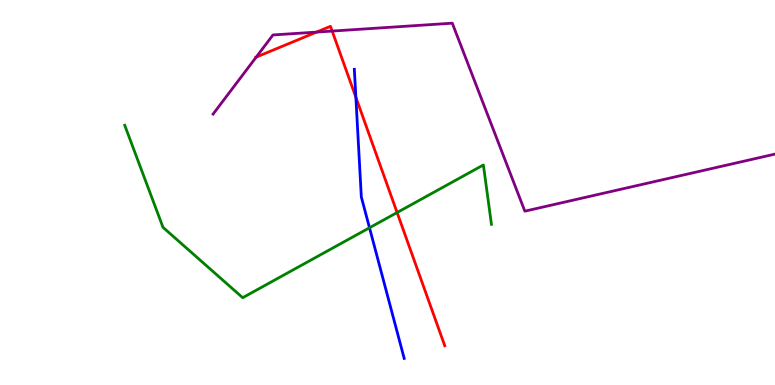[{'lines': ['blue', 'red'], 'intersections': [{'x': 4.59, 'y': 7.47}]}, {'lines': ['green', 'red'], 'intersections': [{'x': 5.12, 'y': 4.48}]}, {'lines': ['purple', 'red'], 'intersections': [{'x': 3.31, 'y': 8.52}, {'x': 4.08, 'y': 9.17}, {'x': 4.29, 'y': 9.19}]}, {'lines': ['blue', 'green'], 'intersections': [{'x': 4.77, 'y': 4.08}]}, {'lines': ['blue', 'purple'], 'intersections': []}, {'lines': ['green', 'purple'], 'intersections': []}]